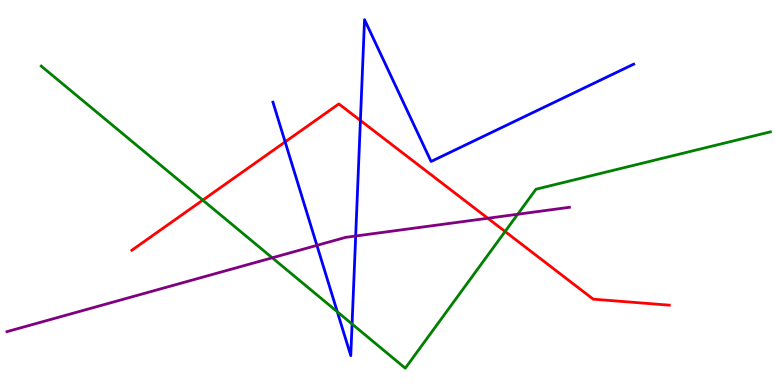[{'lines': ['blue', 'red'], 'intersections': [{'x': 3.68, 'y': 6.31}, {'x': 4.65, 'y': 6.87}]}, {'lines': ['green', 'red'], 'intersections': [{'x': 2.62, 'y': 4.8}, {'x': 6.52, 'y': 3.99}]}, {'lines': ['purple', 'red'], 'intersections': [{'x': 6.29, 'y': 4.33}]}, {'lines': ['blue', 'green'], 'intersections': [{'x': 4.35, 'y': 1.9}, {'x': 4.54, 'y': 1.58}]}, {'lines': ['blue', 'purple'], 'intersections': [{'x': 4.09, 'y': 3.63}, {'x': 4.59, 'y': 3.87}]}, {'lines': ['green', 'purple'], 'intersections': [{'x': 3.51, 'y': 3.3}, {'x': 6.68, 'y': 4.44}]}]